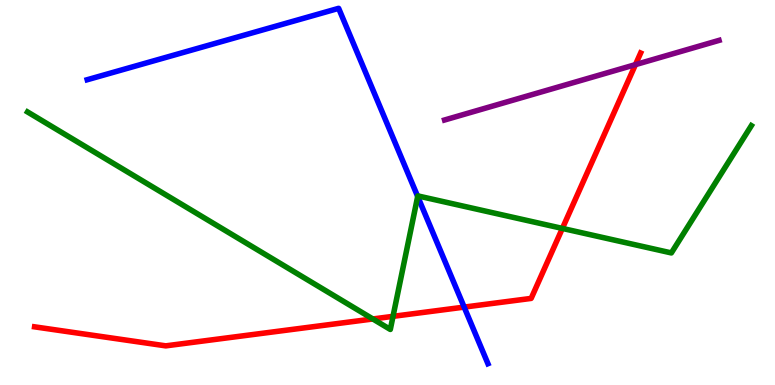[{'lines': ['blue', 'red'], 'intersections': [{'x': 5.99, 'y': 2.02}]}, {'lines': ['green', 'red'], 'intersections': [{'x': 4.81, 'y': 1.72}, {'x': 5.07, 'y': 1.78}, {'x': 7.26, 'y': 4.07}]}, {'lines': ['purple', 'red'], 'intersections': [{'x': 8.2, 'y': 8.32}]}, {'lines': ['blue', 'green'], 'intersections': [{'x': 5.39, 'y': 4.9}]}, {'lines': ['blue', 'purple'], 'intersections': []}, {'lines': ['green', 'purple'], 'intersections': []}]